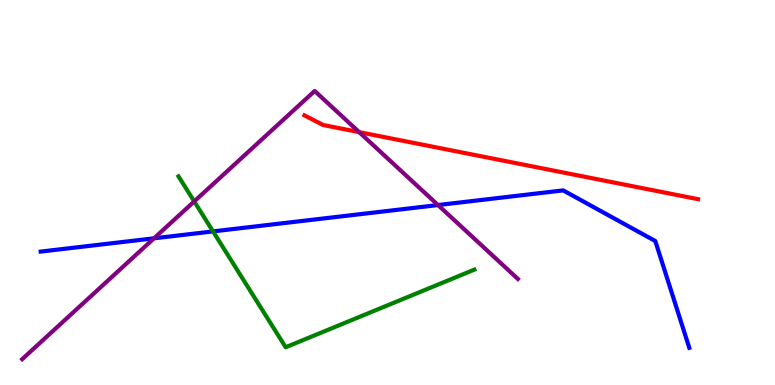[{'lines': ['blue', 'red'], 'intersections': []}, {'lines': ['green', 'red'], 'intersections': []}, {'lines': ['purple', 'red'], 'intersections': [{'x': 4.63, 'y': 6.57}]}, {'lines': ['blue', 'green'], 'intersections': [{'x': 2.75, 'y': 3.99}]}, {'lines': ['blue', 'purple'], 'intersections': [{'x': 1.99, 'y': 3.81}, {'x': 5.65, 'y': 4.67}]}, {'lines': ['green', 'purple'], 'intersections': [{'x': 2.51, 'y': 4.77}]}]